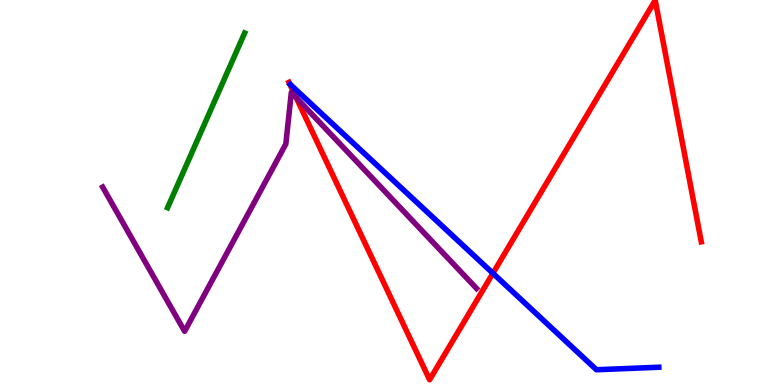[{'lines': ['blue', 'red'], 'intersections': [{'x': 6.36, 'y': 2.9}]}, {'lines': ['green', 'red'], 'intersections': []}, {'lines': ['purple', 'red'], 'intersections': [{'x': 3.82, 'y': 7.47}]}, {'lines': ['blue', 'green'], 'intersections': []}, {'lines': ['blue', 'purple'], 'intersections': []}, {'lines': ['green', 'purple'], 'intersections': []}]